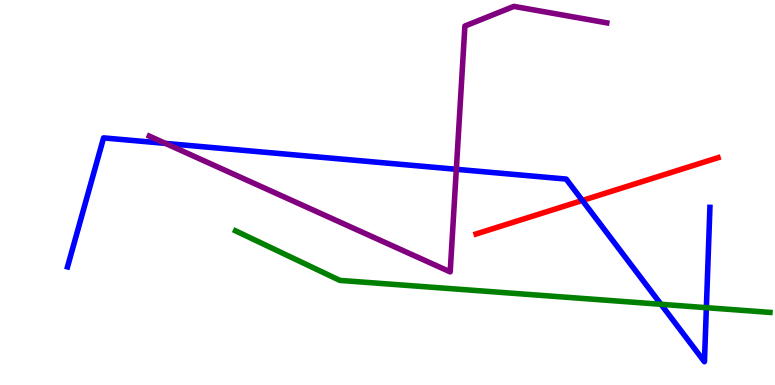[{'lines': ['blue', 'red'], 'intersections': [{'x': 7.51, 'y': 4.79}]}, {'lines': ['green', 'red'], 'intersections': []}, {'lines': ['purple', 'red'], 'intersections': []}, {'lines': ['blue', 'green'], 'intersections': [{'x': 8.53, 'y': 2.1}, {'x': 9.11, 'y': 2.01}]}, {'lines': ['blue', 'purple'], 'intersections': [{'x': 2.13, 'y': 6.28}, {'x': 5.89, 'y': 5.6}]}, {'lines': ['green', 'purple'], 'intersections': []}]